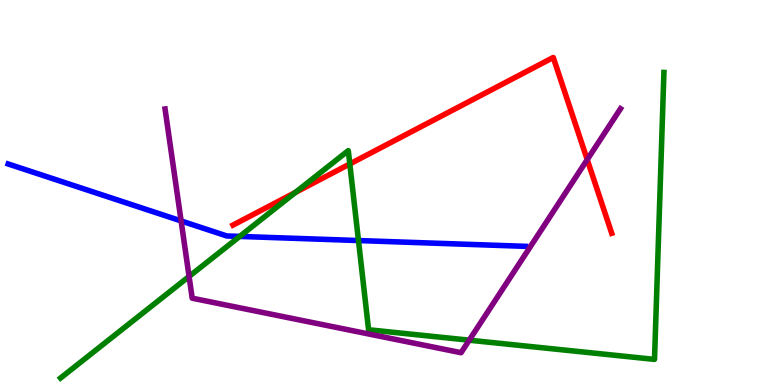[{'lines': ['blue', 'red'], 'intersections': []}, {'lines': ['green', 'red'], 'intersections': [{'x': 3.81, 'y': 5.0}, {'x': 4.51, 'y': 5.74}]}, {'lines': ['purple', 'red'], 'intersections': [{'x': 7.58, 'y': 5.85}]}, {'lines': ['blue', 'green'], 'intersections': [{'x': 3.09, 'y': 3.86}, {'x': 4.63, 'y': 3.75}]}, {'lines': ['blue', 'purple'], 'intersections': [{'x': 2.34, 'y': 4.26}]}, {'lines': ['green', 'purple'], 'intersections': [{'x': 2.44, 'y': 2.82}, {'x': 6.05, 'y': 1.16}]}]